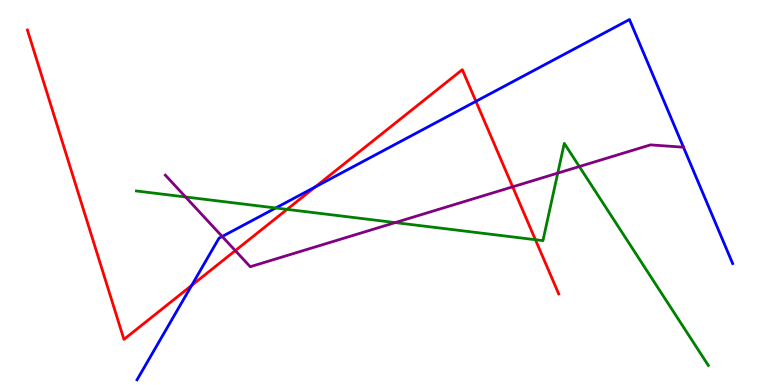[{'lines': ['blue', 'red'], 'intersections': [{'x': 2.47, 'y': 2.59}, {'x': 4.07, 'y': 5.14}, {'x': 6.14, 'y': 7.37}]}, {'lines': ['green', 'red'], 'intersections': [{'x': 3.7, 'y': 4.56}, {'x': 6.91, 'y': 3.77}]}, {'lines': ['purple', 'red'], 'intersections': [{'x': 3.04, 'y': 3.49}, {'x': 6.62, 'y': 5.15}]}, {'lines': ['blue', 'green'], 'intersections': [{'x': 3.56, 'y': 4.6}]}, {'lines': ['blue', 'purple'], 'intersections': [{'x': 2.87, 'y': 3.86}, {'x': 8.82, 'y': 6.18}]}, {'lines': ['green', 'purple'], 'intersections': [{'x': 2.39, 'y': 4.88}, {'x': 5.1, 'y': 4.22}, {'x': 7.2, 'y': 5.5}, {'x': 7.48, 'y': 5.67}]}]